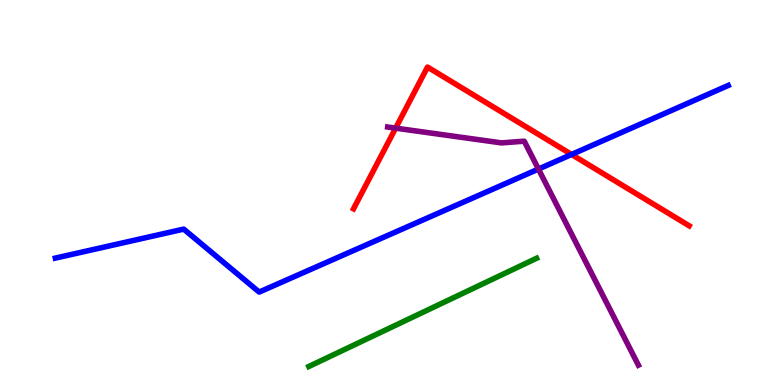[{'lines': ['blue', 'red'], 'intersections': [{'x': 7.38, 'y': 5.99}]}, {'lines': ['green', 'red'], 'intersections': []}, {'lines': ['purple', 'red'], 'intersections': [{'x': 5.1, 'y': 6.67}]}, {'lines': ['blue', 'green'], 'intersections': []}, {'lines': ['blue', 'purple'], 'intersections': [{'x': 6.95, 'y': 5.61}]}, {'lines': ['green', 'purple'], 'intersections': []}]